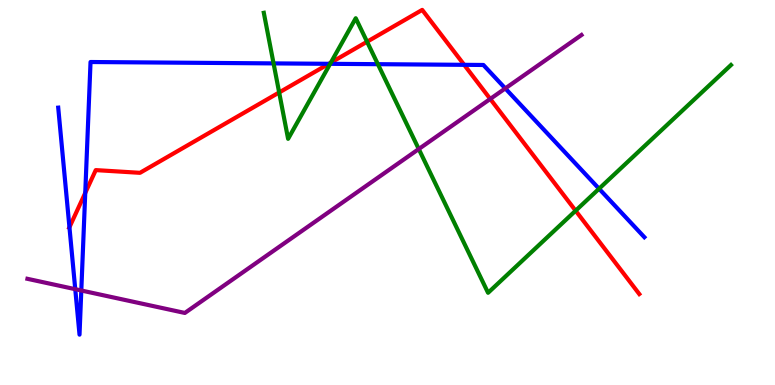[{'lines': ['blue', 'red'], 'intersections': [{'x': 0.896, 'y': 4.1}, {'x': 1.1, 'y': 4.99}, {'x': 4.24, 'y': 8.34}, {'x': 5.99, 'y': 8.32}]}, {'lines': ['green', 'red'], 'intersections': [{'x': 3.6, 'y': 7.6}, {'x': 4.27, 'y': 8.37}, {'x': 4.74, 'y': 8.92}, {'x': 7.43, 'y': 4.53}]}, {'lines': ['purple', 'red'], 'intersections': [{'x': 6.33, 'y': 7.43}]}, {'lines': ['blue', 'green'], 'intersections': [{'x': 3.53, 'y': 8.35}, {'x': 4.26, 'y': 8.34}, {'x': 4.88, 'y': 8.33}, {'x': 7.73, 'y': 5.1}]}, {'lines': ['blue', 'purple'], 'intersections': [{'x': 0.971, 'y': 2.49}, {'x': 1.05, 'y': 2.45}, {'x': 6.52, 'y': 7.7}]}, {'lines': ['green', 'purple'], 'intersections': [{'x': 5.4, 'y': 6.13}]}]